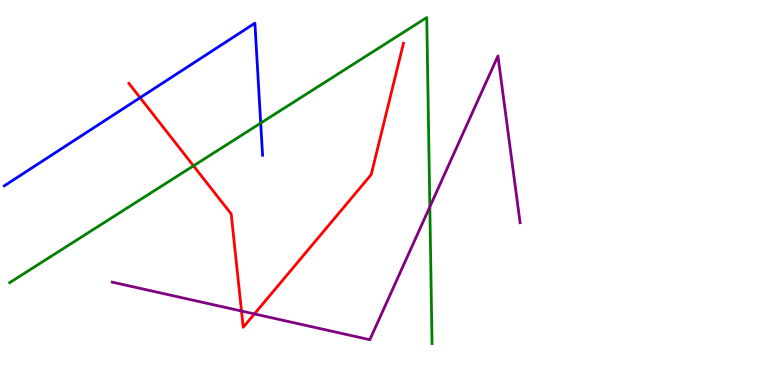[{'lines': ['blue', 'red'], 'intersections': [{'x': 1.81, 'y': 7.46}]}, {'lines': ['green', 'red'], 'intersections': [{'x': 2.5, 'y': 5.69}]}, {'lines': ['purple', 'red'], 'intersections': [{'x': 3.12, 'y': 1.92}, {'x': 3.28, 'y': 1.85}]}, {'lines': ['blue', 'green'], 'intersections': [{'x': 3.36, 'y': 6.8}]}, {'lines': ['blue', 'purple'], 'intersections': []}, {'lines': ['green', 'purple'], 'intersections': [{'x': 5.55, 'y': 4.63}]}]